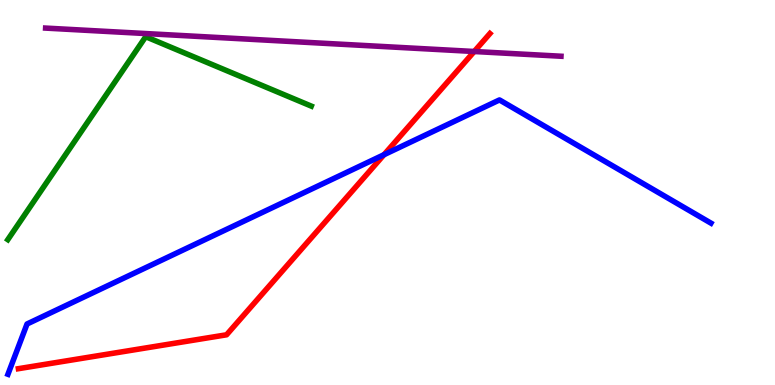[{'lines': ['blue', 'red'], 'intersections': [{'x': 4.95, 'y': 5.98}]}, {'lines': ['green', 'red'], 'intersections': []}, {'lines': ['purple', 'red'], 'intersections': [{'x': 6.12, 'y': 8.66}]}, {'lines': ['blue', 'green'], 'intersections': []}, {'lines': ['blue', 'purple'], 'intersections': []}, {'lines': ['green', 'purple'], 'intersections': []}]